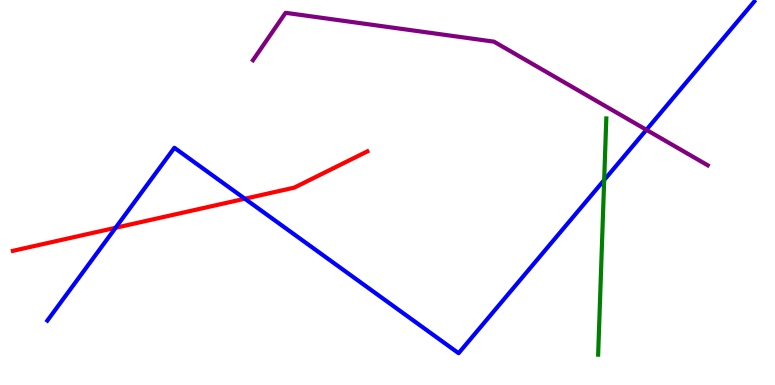[{'lines': ['blue', 'red'], 'intersections': [{'x': 1.49, 'y': 4.08}, {'x': 3.16, 'y': 4.84}]}, {'lines': ['green', 'red'], 'intersections': []}, {'lines': ['purple', 'red'], 'intersections': []}, {'lines': ['blue', 'green'], 'intersections': [{'x': 7.8, 'y': 5.32}]}, {'lines': ['blue', 'purple'], 'intersections': [{'x': 8.34, 'y': 6.63}]}, {'lines': ['green', 'purple'], 'intersections': []}]